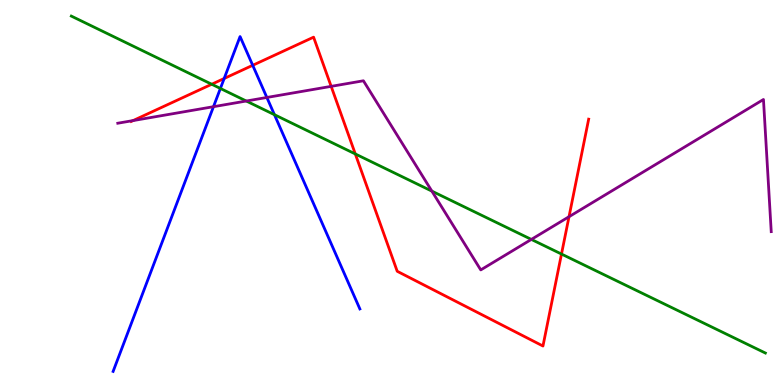[{'lines': ['blue', 'red'], 'intersections': [{'x': 2.89, 'y': 7.96}, {'x': 3.26, 'y': 8.3}]}, {'lines': ['green', 'red'], 'intersections': [{'x': 2.73, 'y': 7.81}, {'x': 4.58, 'y': 6.0}, {'x': 7.25, 'y': 3.4}]}, {'lines': ['purple', 'red'], 'intersections': [{'x': 1.72, 'y': 6.87}, {'x': 4.27, 'y': 7.76}, {'x': 7.34, 'y': 4.37}]}, {'lines': ['blue', 'green'], 'intersections': [{'x': 2.84, 'y': 7.7}, {'x': 3.54, 'y': 7.02}]}, {'lines': ['blue', 'purple'], 'intersections': [{'x': 2.75, 'y': 7.23}, {'x': 3.44, 'y': 7.47}]}, {'lines': ['green', 'purple'], 'intersections': [{'x': 3.18, 'y': 7.38}, {'x': 5.57, 'y': 5.04}, {'x': 6.86, 'y': 3.78}]}]